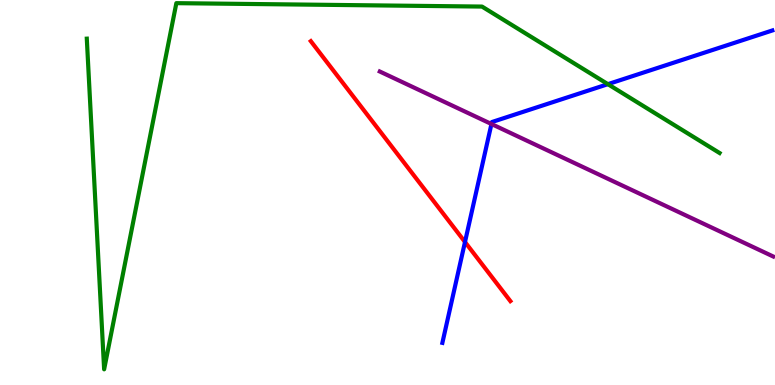[{'lines': ['blue', 'red'], 'intersections': [{'x': 6.0, 'y': 3.71}]}, {'lines': ['green', 'red'], 'intersections': []}, {'lines': ['purple', 'red'], 'intersections': []}, {'lines': ['blue', 'green'], 'intersections': [{'x': 7.84, 'y': 7.81}]}, {'lines': ['blue', 'purple'], 'intersections': [{'x': 6.34, 'y': 6.78}]}, {'lines': ['green', 'purple'], 'intersections': []}]